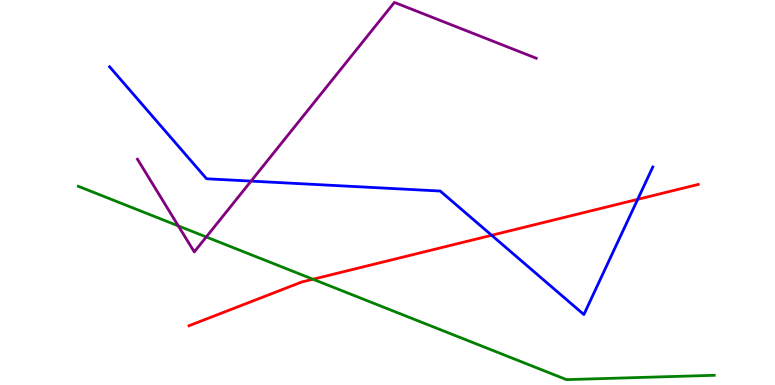[{'lines': ['blue', 'red'], 'intersections': [{'x': 6.34, 'y': 3.89}, {'x': 8.23, 'y': 4.82}]}, {'lines': ['green', 'red'], 'intersections': [{'x': 4.04, 'y': 2.75}]}, {'lines': ['purple', 'red'], 'intersections': []}, {'lines': ['blue', 'green'], 'intersections': []}, {'lines': ['blue', 'purple'], 'intersections': [{'x': 3.24, 'y': 5.3}]}, {'lines': ['green', 'purple'], 'intersections': [{'x': 2.3, 'y': 4.13}, {'x': 2.66, 'y': 3.85}]}]